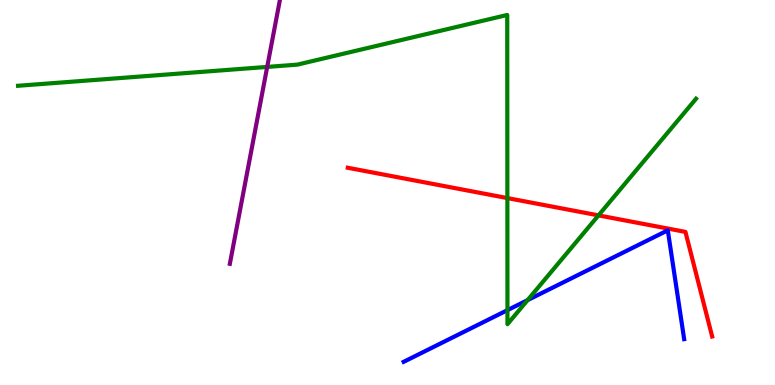[{'lines': ['blue', 'red'], 'intersections': []}, {'lines': ['green', 'red'], 'intersections': [{'x': 6.55, 'y': 4.86}, {'x': 7.72, 'y': 4.41}]}, {'lines': ['purple', 'red'], 'intersections': []}, {'lines': ['blue', 'green'], 'intersections': [{'x': 6.55, 'y': 1.94}, {'x': 6.81, 'y': 2.2}]}, {'lines': ['blue', 'purple'], 'intersections': []}, {'lines': ['green', 'purple'], 'intersections': [{'x': 3.45, 'y': 8.26}]}]